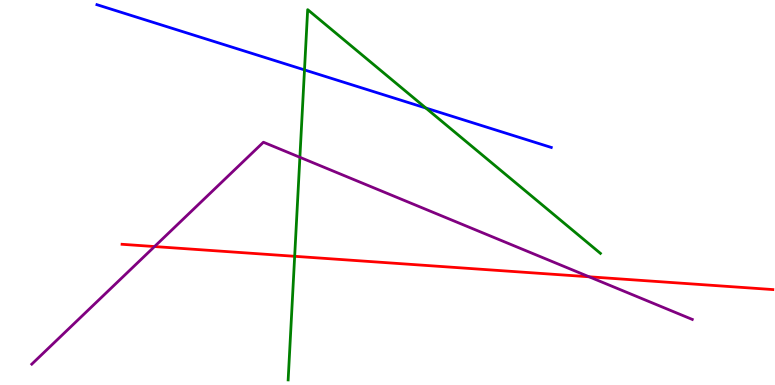[{'lines': ['blue', 'red'], 'intersections': []}, {'lines': ['green', 'red'], 'intersections': [{'x': 3.8, 'y': 3.34}]}, {'lines': ['purple', 'red'], 'intersections': [{'x': 1.99, 'y': 3.6}, {'x': 7.6, 'y': 2.81}]}, {'lines': ['blue', 'green'], 'intersections': [{'x': 3.93, 'y': 8.18}, {'x': 5.49, 'y': 7.19}]}, {'lines': ['blue', 'purple'], 'intersections': []}, {'lines': ['green', 'purple'], 'intersections': [{'x': 3.87, 'y': 5.91}]}]